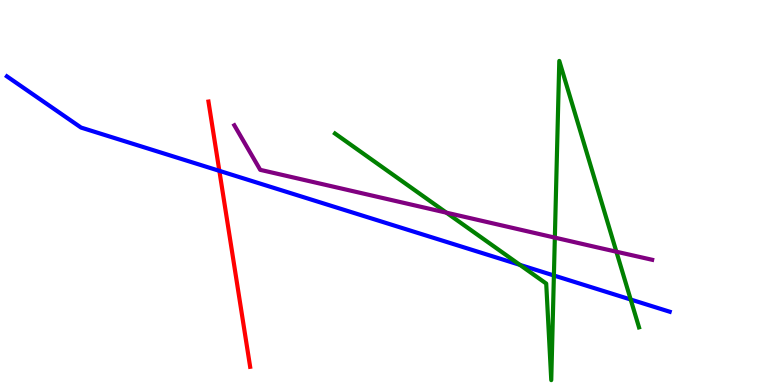[{'lines': ['blue', 'red'], 'intersections': [{'x': 2.83, 'y': 5.56}]}, {'lines': ['green', 'red'], 'intersections': []}, {'lines': ['purple', 'red'], 'intersections': []}, {'lines': ['blue', 'green'], 'intersections': [{'x': 6.71, 'y': 3.12}, {'x': 7.15, 'y': 2.84}, {'x': 8.14, 'y': 2.22}]}, {'lines': ['blue', 'purple'], 'intersections': []}, {'lines': ['green', 'purple'], 'intersections': [{'x': 5.76, 'y': 4.48}, {'x': 7.16, 'y': 3.83}, {'x': 7.95, 'y': 3.46}]}]